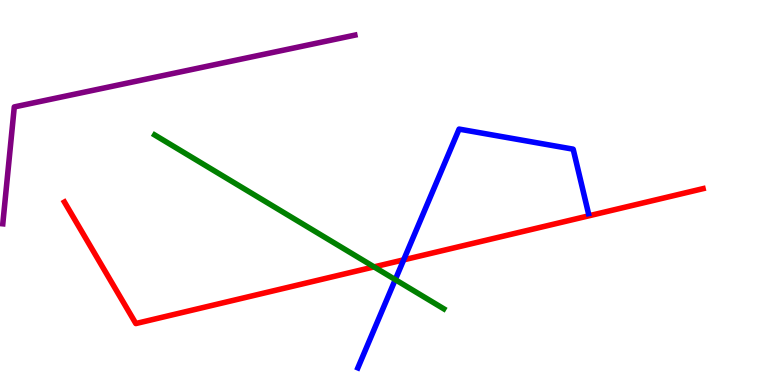[{'lines': ['blue', 'red'], 'intersections': [{'x': 5.21, 'y': 3.25}]}, {'lines': ['green', 'red'], 'intersections': [{'x': 4.83, 'y': 3.07}]}, {'lines': ['purple', 'red'], 'intersections': []}, {'lines': ['blue', 'green'], 'intersections': [{'x': 5.1, 'y': 2.74}]}, {'lines': ['blue', 'purple'], 'intersections': []}, {'lines': ['green', 'purple'], 'intersections': []}]